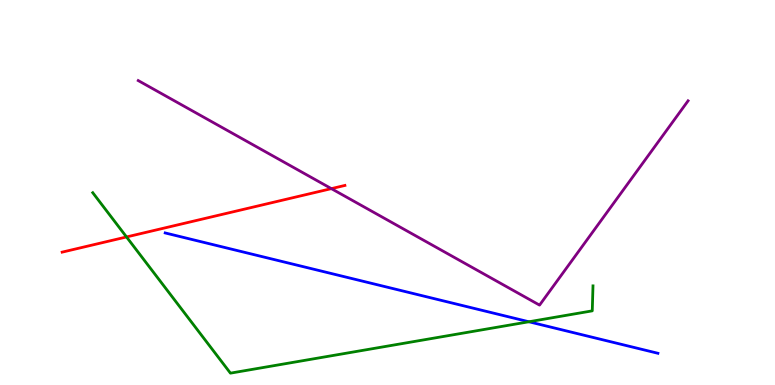[{'lines': ['blue', 'red'], 'intersections': []}, {'lines': ['green', 'red'], 'intersections': [{'x': 1.63, 'y': 3.85}]}, {'lines': ['purple', 'red'], 'intersections': [{'x': 4.28, 'y': 5.1}]}, {'lines': ['blue', 'green'], 'intersections': [{'x': 6.82, 'y': 1.64}]}, {'lines': ['blue', 'purple'], 'intersections': []}, {'lines': ['green', 'purple'], 'intersections': []}]